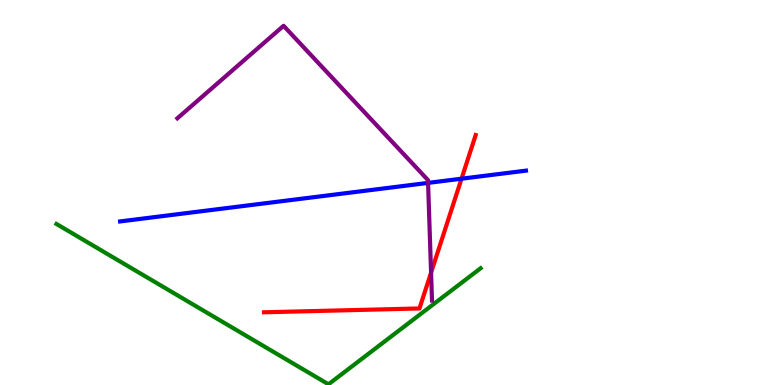[{'lines': ['blue', 'red'], 'intersections': [{'x': 5.96, 'y': 5.36}]}, {'lines': ['green', 'red'], 'intersections': []}, {'lines': ['purple', 'red'], 'intersections': [{'x': 5.56, 'y': 2.92}]}, {'lines': ['blue', 'green'], 'intersections': []}, {'lines': ['blue', 'purple'], 'intersections': [{'x': 5.52, 'y': 5.25}]}, {'lines': ['green', 'purple'], 'intersections': []}]